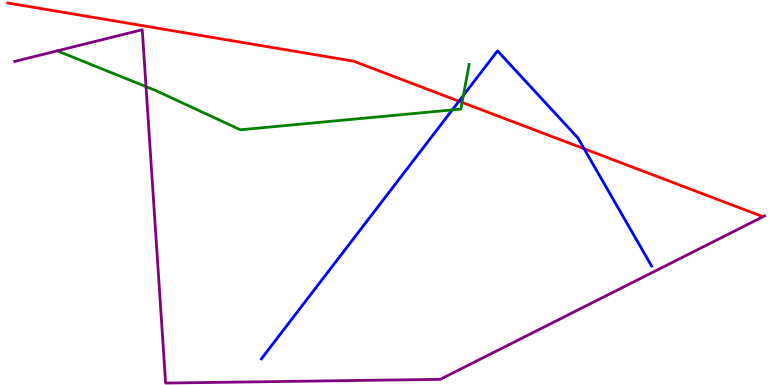[{'lines': ['blue', 'red'], 'intersections': [{'x': 5.92, 'y': 7.37}, {'x': 7.54, 'y': 6.14}]}, {'lines': ['green', 'red'], 'intersections': [{'x': 5.96, 'y': 7.34}]}, {'lines': ['purple', 'red'], 'intersections': []}, {'lines': ['blue', 'green'], 'intersections': [{'x': 5.84, 'y': 7.15}, {'x': 5.98, 'y': 7.52}]}, {'lines': ['blue', 'purple'], 'intersections': []}, {'lines': ['green', 'purple'], 'intersections': [{'x': 1.88, 'y': 7.75}]}]